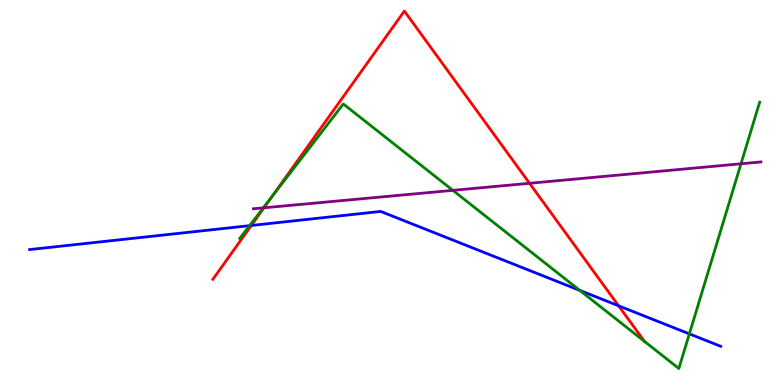[{'lines': ['blue', 'red'], 'intersections': [{'x': 3.24, 'y': 4.14}, {'x': 7.98, 'y': 2.06}]}, {'lines': ['green', 'red'], 'intersections': [{'x': 3.5, 'y': 4.88}, {'x': 8.32, 'y': 1.13}]}, {'lines': ['purple', 'red'], 'intersections': [{'x': 3.41, 'y': 4.6}, {'x': 6.83, 'y': 5.24}]}, {'lines': ['blue', 'green'], 'intersections': [{'x': 3.22, 'y': 4.14}, {'x': 7.48, 'y': 2.46}, {'x': 8.9, 'y': 1.33}]}, {'lines': ['blue', 'purple'], 'intersections': []}, {'lines': ['green', 'purple'], 'intersections': [{'x': 3.4, 'y': 4.6}, {'x': 5.84, 'y': 5.06}, {'x': 9.56, 'y': 5.75}]}]